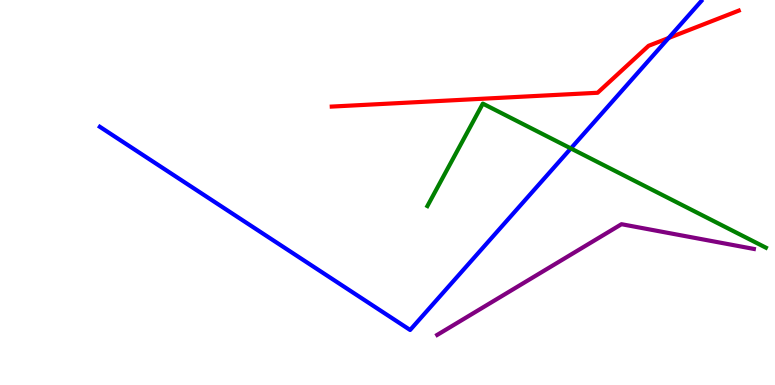[{'lines': ['blue', 'red'], 'intersections': [{'x': 8.63, 'y': 9.01}]}, {'lines': ['green', 'red'], 'intersections': []}, {'lines': ['purple', 'red'], 'intersections': []}, {'lines': ['blue', 'green'], 'intersections': [{'x': 7.37, 'y': 6.14}]}, {'lines': ['blue', 'purple'], 'intersections': []}, {'lines': ['green', 'purple'], 'intersections': []}]